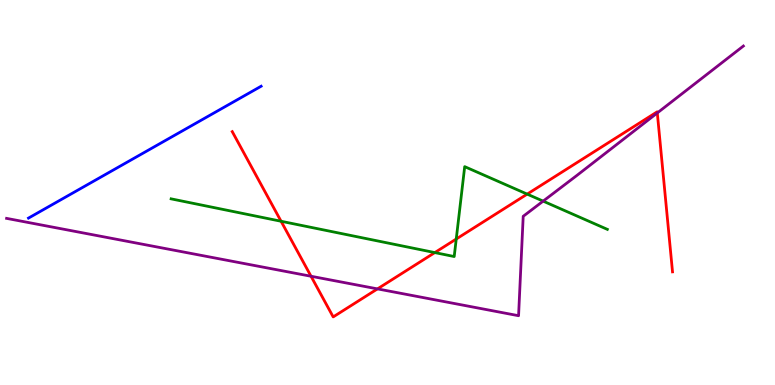[{'lines': ['blue', 'red'], 'intersections': []}, {'lines': ['green', 'red'], 'intersections': [{'x': 3.63, 'y': 4.25}, {'x': 5.61, 'y': 3.44}, {'x': 5.89, 'y': 3.79}, {'x': 6.8, 'y': 4.96}]}, {'lines': ['purple', 'red'], 'intersections': [{'x': 4.01, 'y': 2.82}, {'x': 4.87, 'y': 2.5}, {'x': 8.48, 'y': 7.07}]}, {'lines': ['blue', 'green'], 'intersections': []}, {'lines': ['blue', 'purple'], 'intersections': []}, {'lines': ['green', 'purple'], 'intersections': [{'x': 7.01, 'y': 4.78}]}]